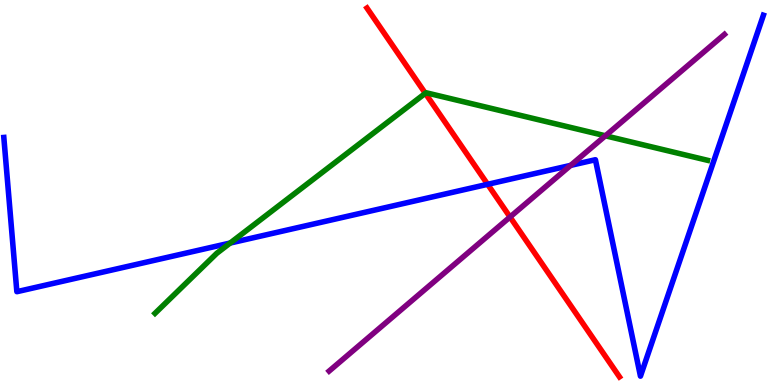[{'lines': ['blue', 'red'], 'intersections': [{'x': 6.29, 'y': 5.21}]}, {'lines': ['green', 'red'], 'intersections': [{'x': 5.49, 'y': 7.58}]}, {'lines': ['purple', 'red'], 'intersections': [{'x': 6.58, 'y': 4.36}]}, {'lines': ['blue', 'green'], 'intersections': [{'x': 2.97, 'y': 3.69}]}, {'lines': ['blue', 'purple'], 'intersections': [{'x': 7.36, 'y': 5.7}]}, {'lines': ['green', 'purple'], 'intersections': [{'x': 7.81, 'y': 6.47}]}]